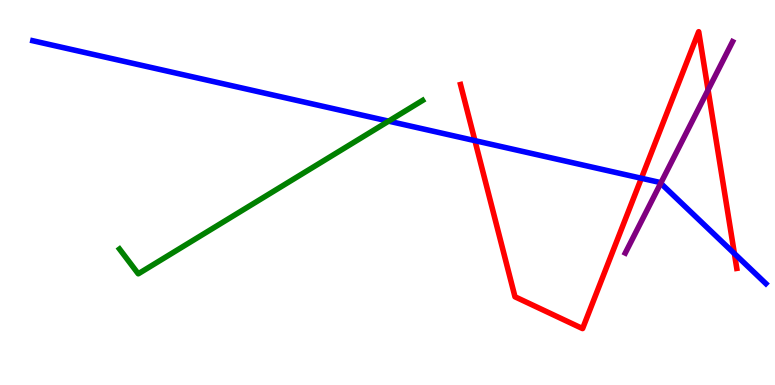[{'lines': ['blue', 'red'], 'intersections': [{'x': 6.13, 'y': 6.35}, {'x': 8.28, 'y': 5.37}, {'x': 9.48, 'y': 3.41}]}, {'lines': ['green', 'red'], 'intersections': []}, {'lines': ['purple', 'red'], 'intersections': [{'x': 9.14, 'y': 7.66}]}, {'lines': ['blue', 'green'], 'intersections': [{'x': 5.01, 'y': 6.85}]}, {'lines': ['blue', 'purple'], 'intersections': [{'x': 8.53, 'y': 5.24}]}, {'lines': ['green', 'purple'], 'intersections': []}]